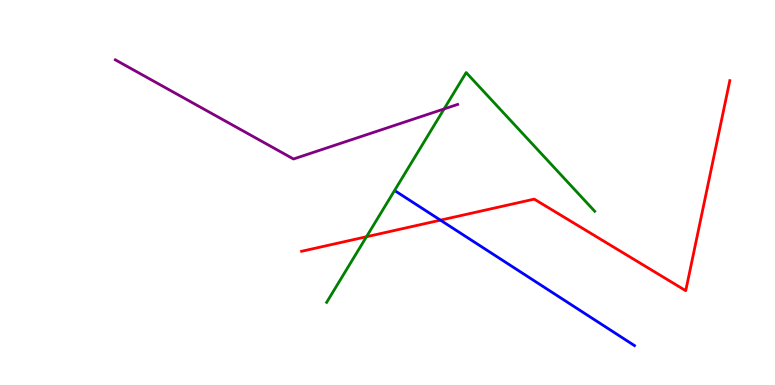[{'lines': ['blue', 'red'], 'intersections': [{'x': 5.68, 'y': 4.28}]}, {'lines': ['green', 'red'], 'intersections': [{'x': 4.73, 'y': 3.85}]}, {'lines': ['purple', 'red'], 'intersections': []}, {'lines': ['blue', 'green'], 'intersections': []}, {'lines': ['blue', 'purple'], 'intersections': []}, {'lines': ['green', 'purple'], 'intersections': [{'x': 5.73, 'y': 7.17}]}]